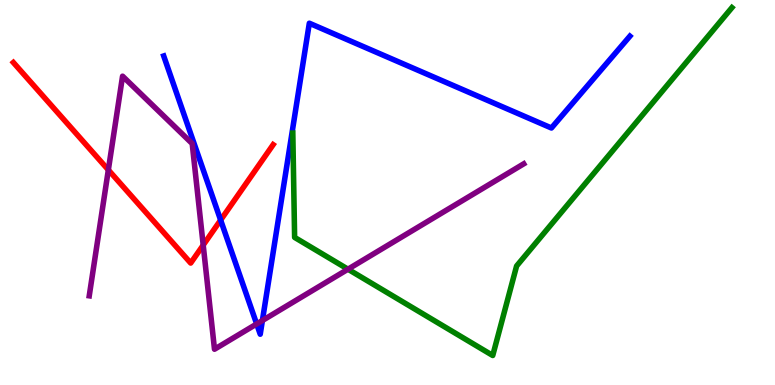[{'lines': ['blue', 'red'], 'intersections': [{'x': 2.85, 'y': 4.28}]}, {'lines': ['green', 'red'], 'intersections': []}, {'lines': ['purple', 'red'], 'intersections': [{'x': 1.4, 'y': 5.59}, {'x': 2.62, 'y': 3.63}]}, {'lines': ['blue', 'green'], 'intersections': []}, {'lines': ['blue', 'purple'], 'intersections': [{'x': 3.31, 'y': 1.59}, {'x': 3.39, 'y': 1.67}]}, {'lines': ['green', 'purple'], 'intersections': [{'x': 4.49, 'y': 3.01}]}]